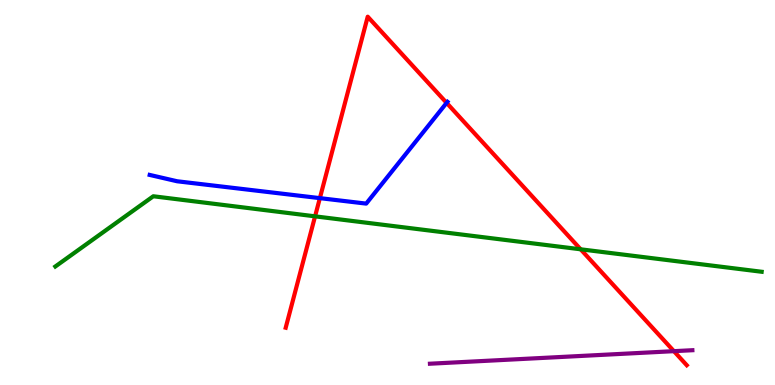[{'lines': ['blue', 'red'], 'intersections': [{'x': 4.13, 'y': 4.85}, {'x': 5.76, 'y': 7.33}]}, {'lines': ['green', 'red'], 'intersections': [{'x': 4.07, 'y': 4.38}, {'x': 7.49, 'y': 3.52}]}, {'lines': ['purple', 'red'], 'intersections': [{'x': 8.7, 'y': 0.879}]}, {'lines': ['blue', 'green'], 'intersections': []}, {'lines': ['blue', 'purple'], 'intersections': []}, {'lines': ['green', 'purple'], 'intersections': []}]